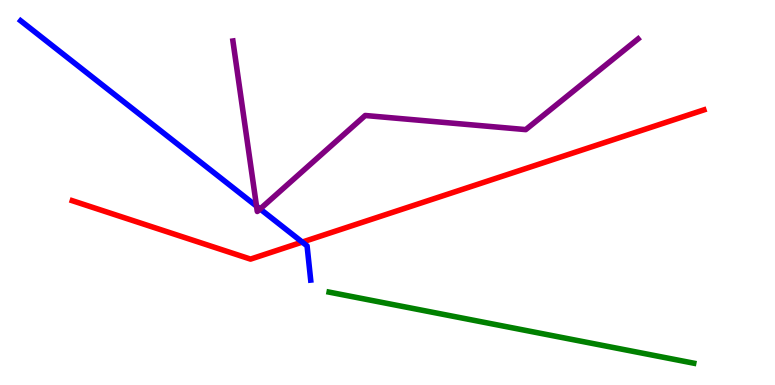[{'lines': ['blue', 'red'], 'intersections': [{'x': 3.9, 'y': 3.71}]}, {'lines': ['green', 'red'], 'intersections': []}, {'lines': ['purple', 'red'], 'intersections': []}, {'lines': ['blue', 'green'], 'intersections': []}, {'lines': ['blue', 'purple'], 'intersections': [{'x': 3.31, 'y': 4.65}, {'x': 3.36, 'y': 4.57}]}, {'lines': ['green', 'purple'], 'intersections': []}]